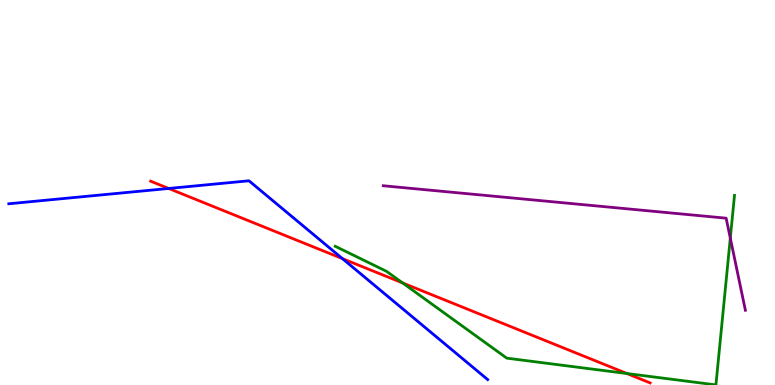[{'lines': ['blue', 'red'], 'intersections': [{'x': 2.18, 'y': 5.1}, {'x': 4.42, 'y': 3.28}]}, {'lines': ['green', 'red'], 'intersections': [{'x': 5.2, 'y': 2.65}, {'x': 8.09, 'y': 0.298}]}, {'lines': ['purple', 'red'], 'intersections': []}, {'lines': ['blue', 'green'], 'intersections': []}, {'lines': ['blue', 'purple'], 'intersections': []}, {'lines': ['green', 'purple'], 'intersections': [{'x': 9.42, 'y': 3.82}]}]